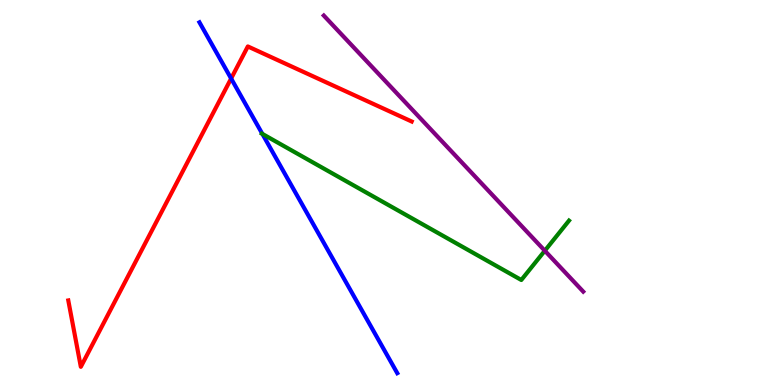[{'lines': ['blue', 'red'], 'intersections': [{'x': 2.98, 'y': 7.96}]}, {'lines': ['green', 'red'], 'intersections': []}, {'lines': ['purple', 'red'], 'intersections': []}, {'lines': ['blue', 'green'], 'intersections': [{'x': 3.39, 'y': 6.52}]}, {'lines': ['blue', 'purple'], 'intersections': []}, {'lines': ['green', 'purple'], 'intersections': [{'x': 7.03, 'y': 3.49}]}]